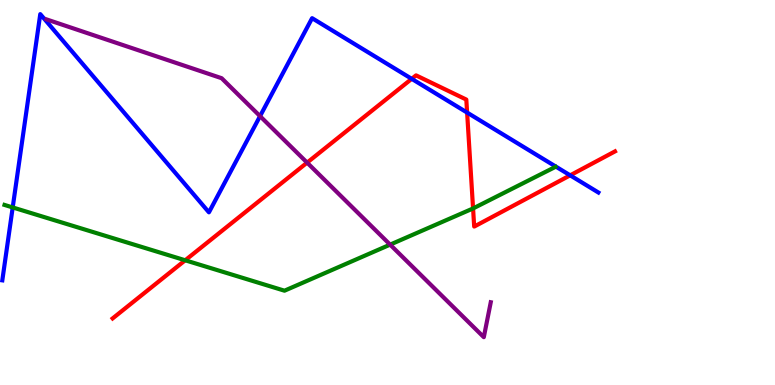[{'lines': ['blue', 'red'], 'intersections': [{'x': 5.31, 'y': 7.95}, {'x': 6.03, 'y': 7.08}, {'x': 7.36, 'y': 5.45}]}, {'lines': ['green', 'red'], 'intersections': [{'x': 2.39, 'y': 3.24}, {'x': 6.1, 'y': 4.59}]}, {'lines': ['purple', 'red'], 'intersections': [{'x': 3.96, 'y': 5.78}]}, {'lines': ['blue', 'green'], 'intersections': [{'x': 0.164, 'y': 4.61}]}, {'lines': ['blue', 'purple'], 'intersections': [{'x': 3.36, 'y': 6.98}]}, {'lines': ['green', 'purple'], 'intersections': [{'x': 5.03, 'y': 3.65}]}]